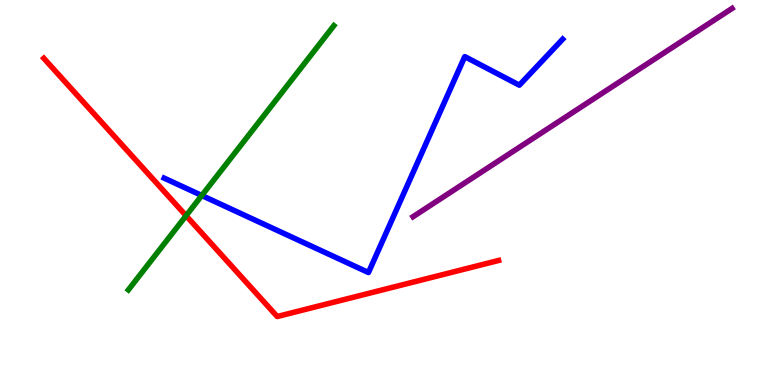[{'lines': ['blue', 'red'], 'intersections': []}, {'lines': ['green', 'red'], 'intersections': [{'x': 2.4, 'y': 4.4}]}, {'lines': ['purple', 'red'], 'intersections': []}, {'lines': ['blue', 'green'], 'intersections': [{'x': 2.6, 'y': 4.92}]}, {'lines': ['blue', 'purple'], 'intersections': []}, {'lines': ['green', 'purple'], 'intersections': []}]